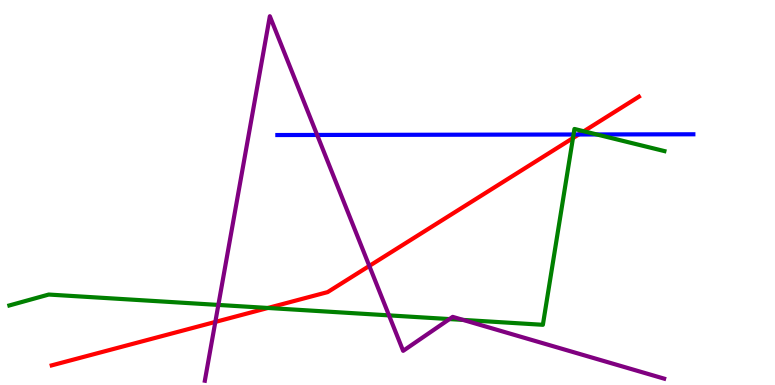[{'lines': ['blue', 'red'], 'intersections': [{'x': 7.47, 'y': 6.51}]}, {'lines': ['green', 'red'], 'intersections': [{'x': 3.46, 'y': 2.0}, {'x': 7.39, 'y': 6.41}, {'x': 7.53, 'y': 6.59}]}, {'lines': ['purple', 'red'], 'intersections': [{'x': 2.78, 'y': 1.64}, {'x': 4.77, 'y': 3.09}]}, {'lines': ['blue', 'green'], 'intersections': [{'x': 7.4, 'y': 6.51}, {'x': 7.7, 'y': 6.51}]}, {'lines': ['blue', 'purple'], 'intersections': [{'x': 4.09, 'y': 6.49}]}, {'lines': ['green', 'purple'], 'intersections': [{'x': 2.82, 'y': 2.08}, {'x': 5.02, 'y': 1.81}, {'x': 5.8, 'y': 1.71}, {'x': 5.98, 'y': 1.69}]}]